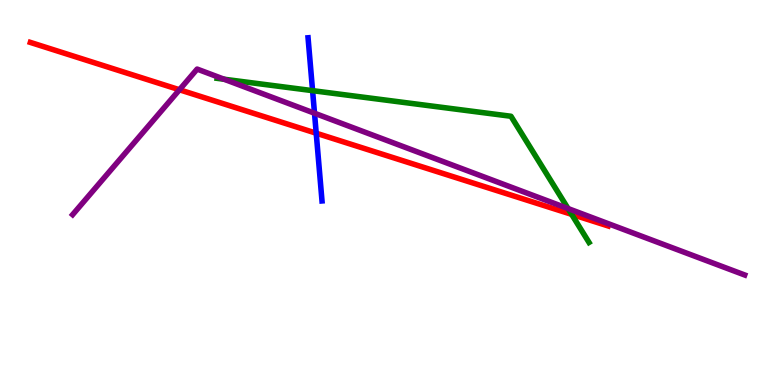[{'lines': ['blue', 'red'], 'intersections': [{'x': 4.08, 'y': 6.54}]}, {'lines': ['green', 'red'], 'intersections': [{'x': 7.38, 'y': 4.43}]}, {'lines': ['purple', 'red'], 'intersections': [{'x': 2.32, 'y': 7.67}]}, {'lines': ['blue', 'green'], 'intersections': [{'x': 4.03, 'y': 7.65}]}, {'lines': ['blue', 'purple'], 'intersections': [{'x': 4.06, 'y': 7.06}]}, {'lines': ['green', 'purple'], 'intersections': [{'x': 2.89, 'y': 7.94}, {'x': 7.33, 'y': 4.58}]}]